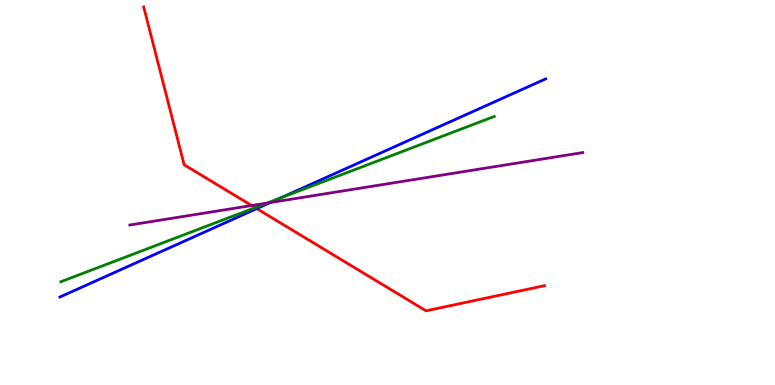[{'lines': ['blue', 'red'], 'intersections': [{'x': 3.31, 'y': 4.58}]}, {'lines': ['green', 'red'], 'intersections': [{'x': 3.29, 'y': 4.61}]}, {'lines': ['purple', 'red'], 'intersections': [{'x': 3.25, 'y': 4.66}]}, {'lines': ['blue', 'green'], 'intersections': [{'x': 3.62, 'y': 4.86}]}, {'lines': ['blue', 'purple'], 'intersections': [{'x': 3.49, 'y': 4.74}]}, {'lines': ['green', 'purple'], 'intersections': [{'x': 3.45, 'y': 4.73}]}]